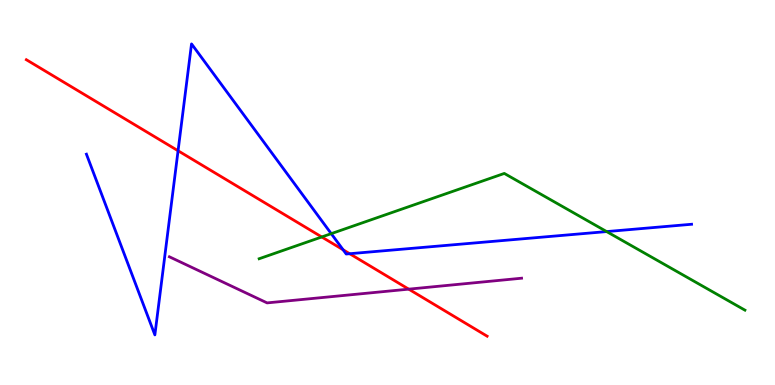[{'lines': ['blue', 'red'], 'intersections': [{'x': 2.3, 'y': 6.08}, {'x': 4.43, 'y': 3.51}, {'x': 4.51, 'y': 3.41}]}, {'lines': ['green', 'red'], 'intersections': [{'x': 4.15, 'y': 3.85}]}, {'lines': ['purple', 'red'], 'intersections': [{'x': 5.27, 'y': 2.49}]}, {'lines': ['blue', 'green'], 'intersections': [{'x': 4.27, 'y': 3.93}, {'x': 7.83, 'y': 3.98}]}, {'lines': ['blue', 'purple'], 'intersections': []}, {'lines': ['green', 'purple'], 'intersections': []}]